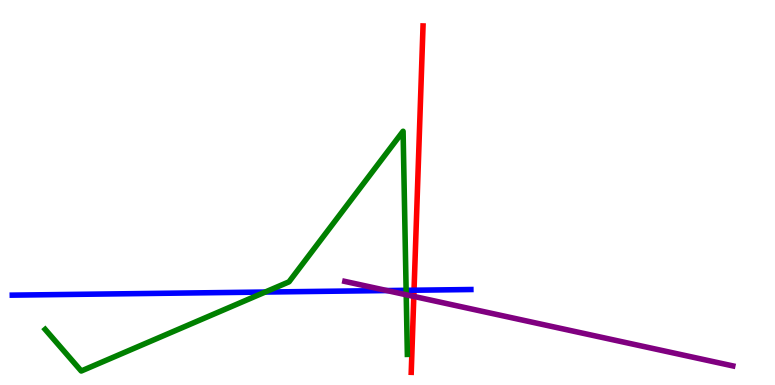[{'lines': ['blue', 'red'], 'intersections': [{'x': 5.34, 'y': 2.46}]}, {'lines': ['green', 'red'], 'intersections': []}, {'lines': ['purple', 'red'], 'intersections': [{'x': 5.34, 'y': 2.3}]}, {'lines': ['blue', 'green'], 'intersections': [{'x': 3.42, 'y': 2.41}, {'x': 5.24, 'y': 2.46}]}, {'lines': ['blue', 'purple'], 'intersections': [{'x': 4.99, 'y': 2.45}]}, {'lines': ['green', 'purple'], 'intersections': [{'x': 5.24, 'y': 2.34}]}]